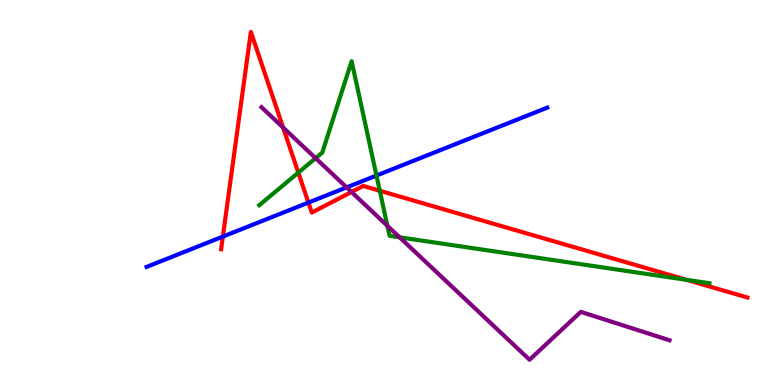[{'lines': ['blue', 'red'], 'intersections': [{'x': 2.88, 'y': 3.85}, {'x': 3.98, 'y': 4.74}]}, {'lines': ['green', 'red'], 'intersections': [{'x': 3.85, 'y': 5.52}, {'x': 4.9, 'y': 5.05}, {'x': 8.86, 'y': 2.73}]}, {'lines': ['purple', 'red'], 'intersections': [{'x': 3.65, 'y': 6.69}, {'x': 4.54, 'y': 5.01}]}, {'lines': ['blue', 'green'], 'intersections': [{'x': 4.86, 'y': 5.44}]}, {'lines': ['blue', 'purple'], 'intersections': [{'x': 4.47, 'y': 5.13}]}, {'lines': ['green', 'purple'], 'intersections': [{'x': 4.07, 'y': 5.89}, {'x': 5.0, 'y': 4.14}, {'x': 5.16, 'y': 3.84}]}]